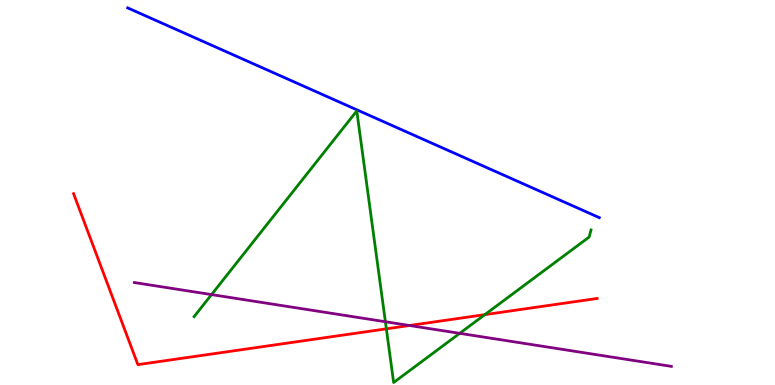[{'lines': ['blue', 'red'], 'intersections': []}, {'lines': ['green', 'red'], 'intersections': [{'x': 4.99, 'y': 1.46}, {'x': 6.26, 'y': 1.83}]}, {'lines': ['purple', 'red'], 'intersections': [{'x': 5.28, 'y': 1.55}]}, {'lines': ['blue', 'green'], 'intersections': []}, {'lines': ['blue', 'purple'], 'intersections': []}, {'lines': ['green', 'purple'], 'intersections': [{'x': 2.73, 'y': 2.35}, {'x': 4.97, 'y': 1.64}, {'x': 5.93, 'y': 1.34}]}]